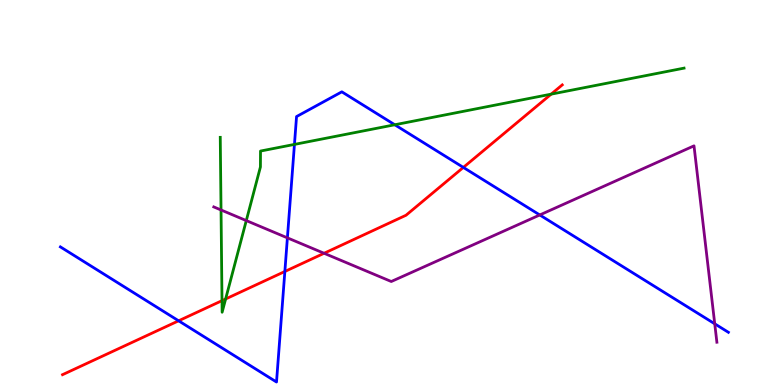[{'lines': ['blue', 'red'], 'intersections': [{'x': 2.3, 'y': 1.67}, {'x': 3.68, 'y': 2.95}, {'x': 5.98, 'y': 5.65}]}, {'lines': ['green', 'red'], 'intersections': [{'x': 2.86, 'y': 2.19}, {'x': 2.91, 'y': 2.23}, {'x': 7.11, 'y': 7.55}]}, {'lines': ['purple', 'red'], 'intersections': [{'x': 4.18, 'y': 3.42}]}, {'lines': ['blue', 'green'], 'intersections': [{'x': 3.8, 'y': 6.25}, {'x': 5.09, 'y': 6.76}]}, {'lines': ['blue', 'purple'], 'intersections': [{'x': 3.71, 'y': 3.82}, {'x': 6.96, 'y': 4.42}, {'x': 9.22, 'y': 1.59}]}, {'lines': ['green', 'purple'], 'intersections': [{'x': 2.85, 'y': 4.55}, {'x': 3.18, 'y': 4.27}]}]